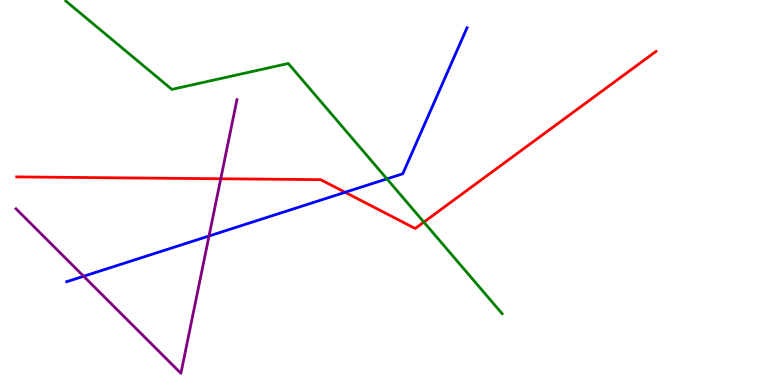[{'lines': ['blue', 'red'], 'intersections': [{'x': 4.45, 'y': 5.01}]}, {'lines': ['green', 'red'], 'intersections': [{'x': 5.47, 'y': 4.23}]}, {'lines': ['purple', 'red'], 'intersections': [{'x': 2.85, 'y': 5.36}]}, {'lines': ['blue', 'green'], 'intersections': [{'x': 4.99, 'y': 5.35}]}, {'lines': ['blue', 'purple'], 'intersections': [{'x': 1.08, 'y': 2.82}, {'x': 2.7, 'y': 3.87}]}, {'lines': ['green', 'purple'], 'intersections': []}]